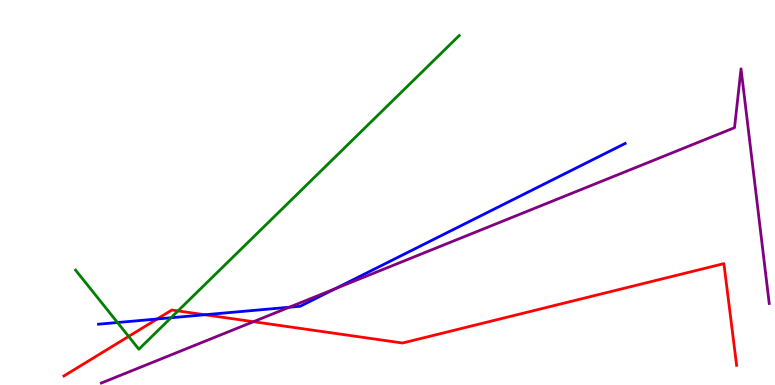[{'lines': ['blue', 'red'], 'intersections': [{'x': 2.03, 'y': 1.71}, {'x': 2.64, 'y': 1.82}]}, {'lines': ['green', 'red'], 'intersections': [{'x': 1.66, 'y': 1.26}, {'x': 2.3, 'y': 1.92}]}, {'lines': ['purple', 'red'], 'intersections': [{'x': 3.27, 'y': 1.64}]}, {'lines': ['blue', 'green'], 'intersections': [{'x': 1.52, 'y': 1.62}, {'x': 2.21, 'y': 1.75}]}, {'lines': ['blue', 'purple'], 'intersections': [{'x': 3.73, 'y': 2.02}, {'x': 4.33, 'y': 2.5}]}, {'lines': ['green', 'purple'], 'intersections': []}]